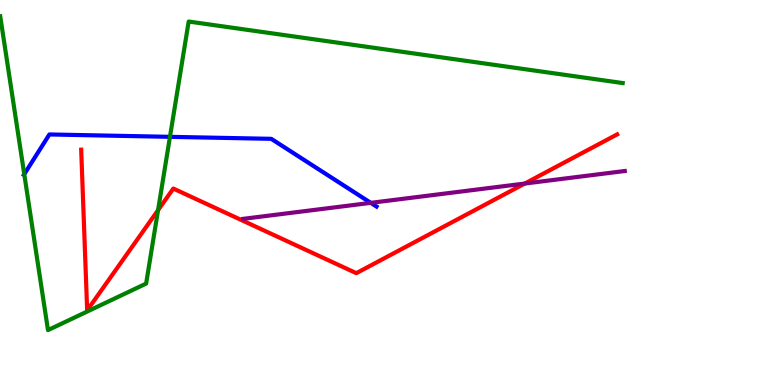[{'lines': ['blue', 'red'], 'intersections': []}, {'lines': ['green', 'red'], 'intersections': [{'x': 2.04, 'y': 4.54}]}, {'lines': ['purple', 'red'], 'intersections': [{'x': 6.77, 'y': 5.23}]}, {'lines': ['blue', 'green'], 'intersections': [{'x': 0.313, 'y': 5.48}, {'x': 2.19, 'y': 6.45}]}, {'lines': ['blue', 'purple'], 'intersections': [{'x': 4.78, 'y': 4.73}]}, {'lines': ['green', 'purple'], 'intersections': []}]